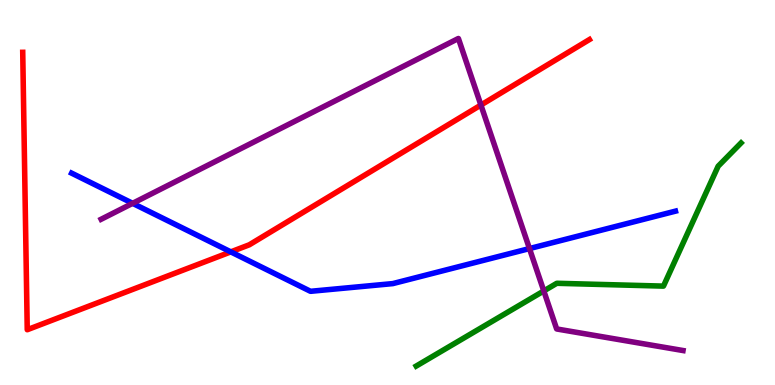[{'lines': ['blue', 'red'], 'intersections': [{'x': 2.98, 'y': 3.46}]}, {'lines': ['green', 'red'], 'intersections': []}, {'lines': ['purple', 'red'], 'intersections': [{'x': 6.21, 'y': 7.27}]}, {'lines': ['blue', 'green'], 'intersections': []}, {'lines': ['blue', 'purple'], 'intersections': [{'x': 1.71, 'y': 4.72}, {'x': 6.83, 'y': 3.54}]}, {'lines': ['green', 'purple'], 'intersections': [{'x': 7.02, 'y': 2.44}]}]